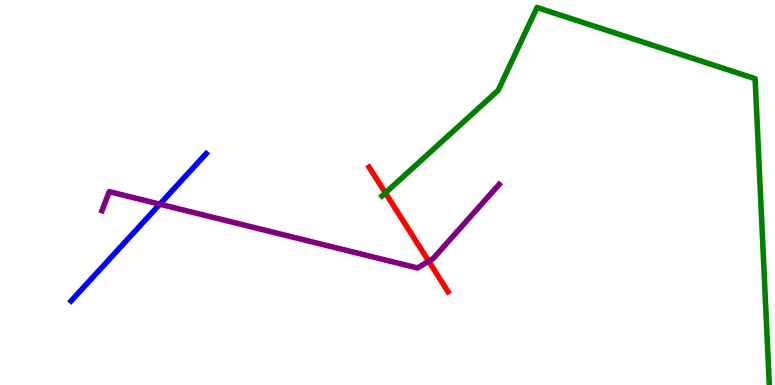[{'lines': ['blue', 'red'], 'intersections': []}, {'lines': ['green', 'red'], 'intersections': [{'x': 4.97, 'y': 4.99}]}, {'lines': ['purple', 'red'], 'intersections': [{'x': 5.53, 'y': 3.22}]}, {'lines': ['blue', 'green'], 'intersections': []}, {'lines': ['blue', 'purple'], 'intersections': [{'x': 2.06, 'y': 4.7}]}, {'lines': ['green', 'purple'], 'intersections': []}]